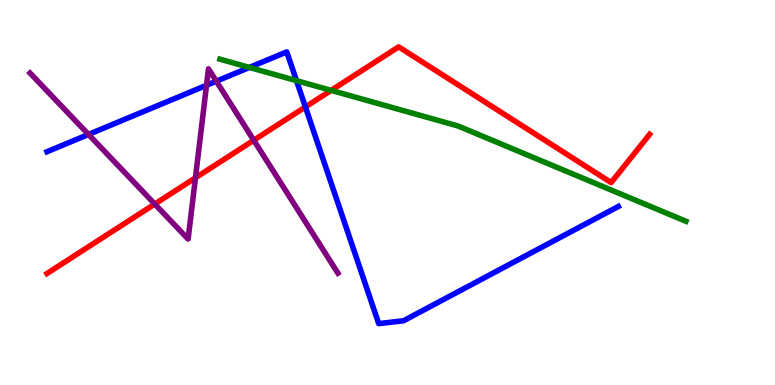[{'lines': ['blue', 'red'], 'intersections': [{'x': 3.94, 'y': 7.22}]}, {'lines': ['green', 'red'], 'intersections': [{'x': 4.27, 'y': 7.65}]}, {'lines': ['purple', 'red'], 'intersections': [{'x': 2.0, 'y': 4.7}, {'x': 2.52, 'y': 5.38}, {'x': 3.27, 'y': 6.36}]}, {'lines': ['blue', 'green'], 'intersections': [{'x': 3.22, 'y': 8.25}, {'x': 3.83, 'y': 7.9}]}, {'lines': ['blue', 'purple'], 'intersections': [{'x': 1.14, 'y': 6.51}, {'x': 2.66, 'y': 7.78}, {'x': 2.79, 'y': 7.89}]}, {'lines': ['green', 'purple'], 'intersections': []}]